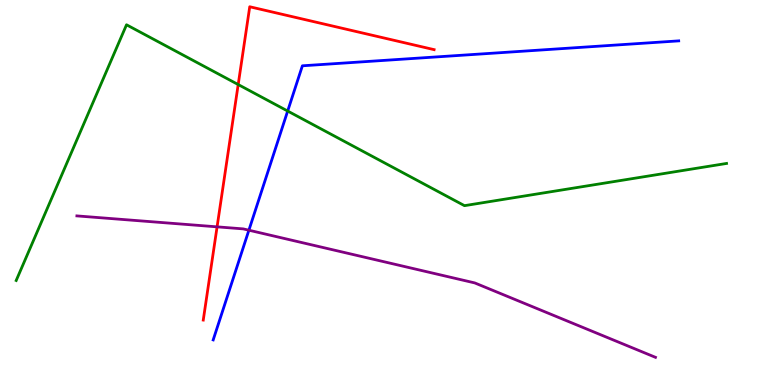[{'lines': ['blue', 'red'], 'intersections': []}, {'lines': ['green', 'red'], 'intersections': [{'x': 3.07, 'y': 7.8}]}, {'lines': ['purple', 'red'], 'intersections': [{'x': 2.8, 'y': 4.11}]}, {'lines': ['blue', 'green'], 'intersections': [{'x': 3.71, 'y': 7.12}]}, {'lines': ['blue', 'purple'], 'intersections': [{'x': 3.21, 'y': 4.02}]}, {'lines': ['green', 'purple'], 'intersections': []}]